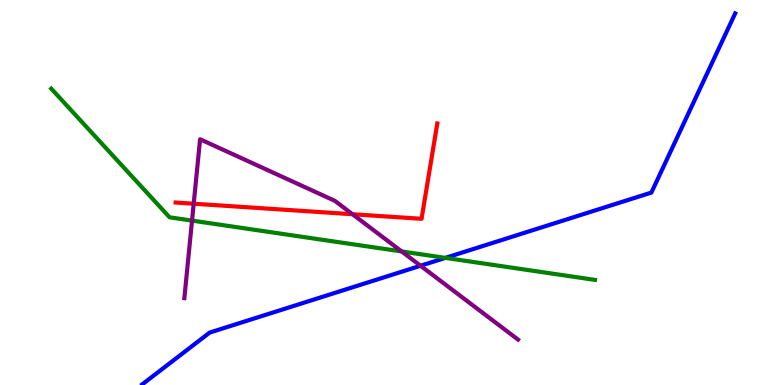[{'lines': ['blue', 'red'], 'intersections': []}, {'lines': ['green', 'red'], 'intersections': []}, {'lines': ['purple', 'red'], 'intersections': [{'x': 2.5, 'y': 4.71}, {'x': 4.55, 'y': 4.44}]}, {'lines': ['blue', 'green'], 'intersections': [{'x': 5.75, 'y': 3.3}]}, {'lines': ['blue', 'purple'], 'intersections': [{'x': 5.43, 'y': 3.1}]}, {'lines': ['green', 'purple'], 'intersections': [{'x': 2.48, 'y': 4.27}, {'x': 5.18, 'y': 3.47}]}]